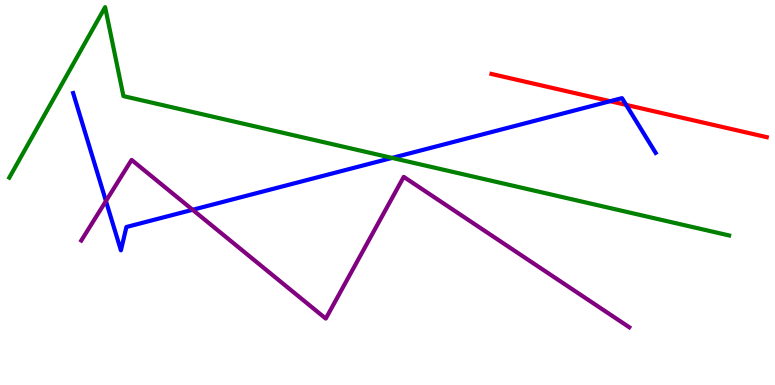[{'lines': ['blue', 'red'], 'intersections': [{'x': 7.87, 'y': 7.37}, {'x': 8.08, 'y': 7.28}]}, {'lines': ['green', 'red'], 'intersections': []}, {'lines': ['purple', 'red'], 'intersections': []}, {'lines': ['blue', 'green'], 'intersections': [{'x': 5.06, 'y': 5.9}]}, {'lines': ['blue', 'purple'], 'intersections': [{'x': 1.37, 'y': 4.78}, {'x': 2.49, 'y': 4.55}]}, {'lines': ['green', 'purple'], 'intersections': []}]